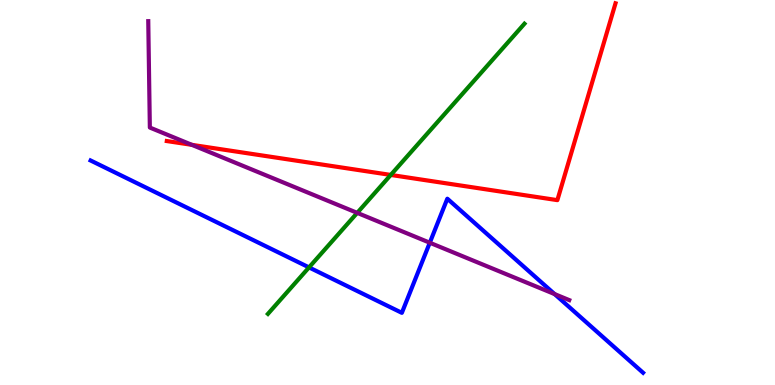[{'lines': ['blue', 'red'], 'intersections': []}, {'lines': ['green', 'red'], 'intersections': [{'x': 5.04, 'y': 5.46}]}, {'lines': ['purple', 'red'], 'intersections': [{'x': 2.48, 'y': 6.24}]}, {'lines': ['blue', 'green'], 'intersections': [{'x': 3.99, 'y': 3.05}]}, {'lines': ['blue', 'purple'], 'intersections': [{'x': 5.55, 'y': 3.7}, {'x': 7.16, 'y': 2.36}]}, {'lines': ['green', 'purple'], 'intersections': [{'x': 4.61, 'y': 4.47}]}]